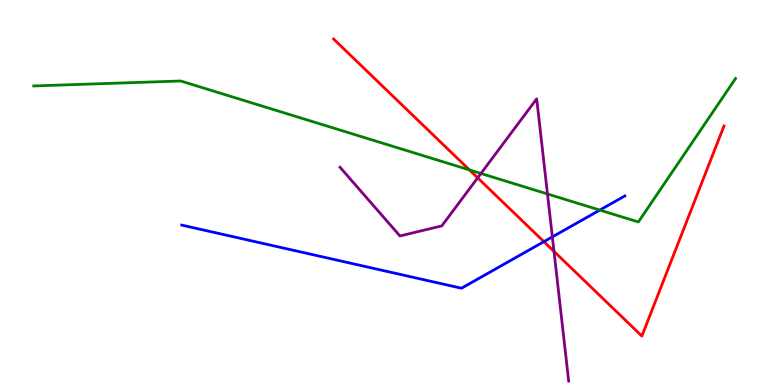[{'lines': ['blue', 'red'], 'intersections': [{'x': 7.02, 'y': 3.72}]}, {'lines': ['green', 'red'], 'intersections': [{'x': 6.06, 'y': 5.59}]}, {'lines': ['purple', 'red'], 'intersections': [{'x': 6.16, 'y': 5.38}, {'x': 7.15, 'y': 3.47}]}, {'lines': ['blue', 'green'], 'intersections': [{'x': 7.74, 'y': 4.54}]}, {'lines': ['blue', 'purple'], 'intersections': [{'x': 7.13, 'y': 3.85}]}, {'lines': ['green', 'purple'], 'intersections': [{'x': 6.21, 'y': 5.49}, {'x': 7.06, 'y': 4.96}]}]